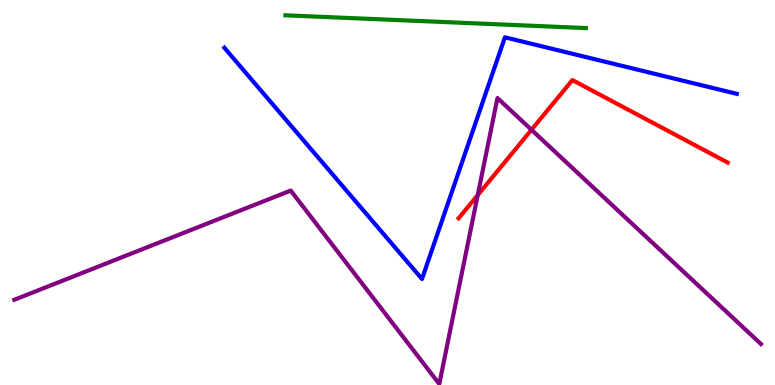[{'lines': ['blue', 'red'], 'intersections': []}, {'lines': ['green', 'red'], 'intersections': []}, {'lines': ['purple', 'red'], 'intersections': [{'x': 6.16, 'y': 4.93}, {'x': 6.86, 'y': 6.63}]}, {'lines': ['blue', 'green'], 'intersections': []}, {'lines': ['blue', 'purple'], 'intersections': []}, {'lines': ['green', 'purple'], 'intersections': []}]